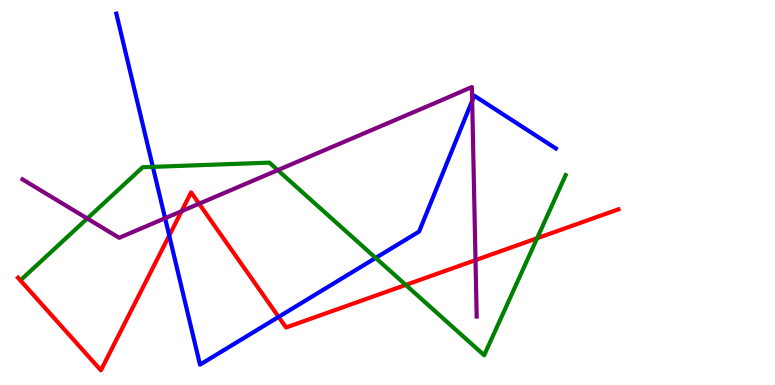[{'lines': ['blue', 'red'], 'intersections': [{'x': 2.18, 'y': 3.88}, {'x': 3.6, 'y': 1.77}]}, {'lines': ['green', 'red'], 'intersections': [{'x': 5.24, 'y': 2.6}, {'x': 6.93, 'y': 3.81}]}, {'lines': ['purple', 'red'], 'intersections': [{'x': 2.34, 'y': 4.52}, {'x': 2.57, 'y': 4.71}, {'x': 6.14, 'y': 3.24}]}, {'lines': ['blue', 'green'], 'intersections': [{'x': 1.97, 'y': 5.67}, {'x': 4.85, 'y': 3.3}]}, {'lines': ['blue', 'purple'], 'intersections': [{'x': 2.13, 'y': 4.33}, {'x': 6.09, 'y': 7.38}]}, {'lines': ['green', 'purple'], 'intersections': [{'x': 1.13, 'y': 4.32}, {'x': 3.58, 'y': 5.58}]}]